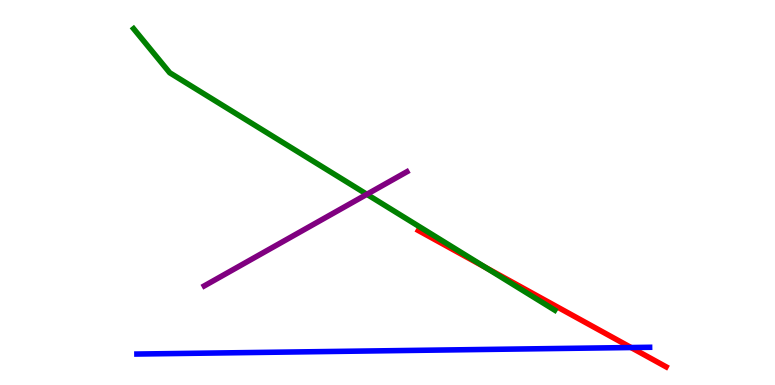[{'lines': ['blue', 'red'], 'intersections': [{'x': 8.14, 'y': 0.973}]}, {'lines': ['green', 'red'], 'intersections': [{'x': 6.27, 'y': 3.05}]}, {'lines': ['purple', 'red'], 'intersections': []}, {'lines': ['blue', 'green'], 'intersections': []}, {'lines': ['blue', 'purple'], 'intersections': []}, {'lines': ['green', 'purple'], 'intersections': [{'x': 4.73, 'y': 4.95}]}]